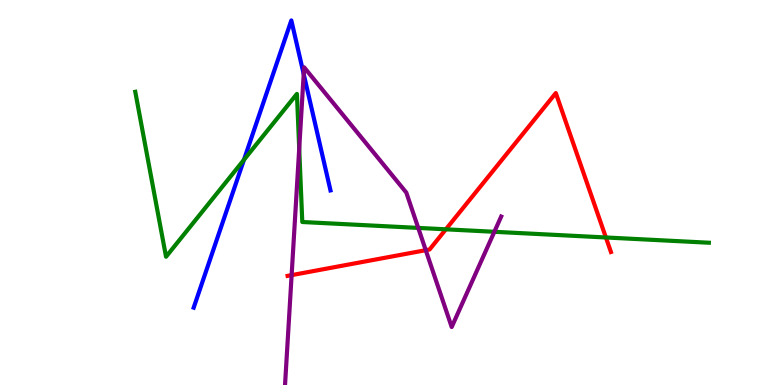[{'lines': ['blue', 'red'], 'intersections': []}, {'lines': ['green', 'red'], 'intersections': [{'x': 5.75, 'y': 4.04}, {'x': 7.82, 'y': 3.83}]}, {'lines': ['purple', 'red'], 'intersections': [{'x': 3.76, 'y': 2.85}, {'x': 5.49, 'y': 3.5}]}, {'lines': ['blue', 'green'], 'intersections': [{'x': 3.15, 'y': 5.85}]}, {'lines': ['blue', 'purple'], 'intersections': [{'x': 3.92, 'y': 8.08}]}, {'lines': ['green', 'purple'], 'intersections': [{'x': 3.86, 'y': 6.14}, {'x': 5.4, 'y': 4.08}, {'x': 6.38, 'y': 3.98}]}]